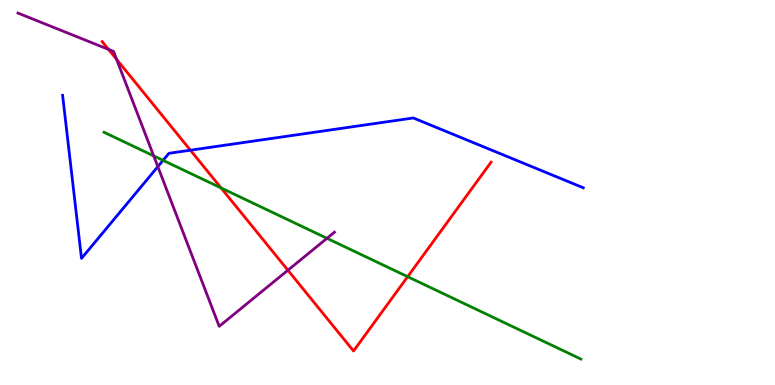[{'lines': ['blue', 'red'], 'intersections': [{'x': 2.46, 'y': 6.1}]}, {'lines': ['green', 'red'], 'intersections': [{'x': 2.85, 'y': 5.12}, {'x': 5.26, 'y': 2.81}]}, {'lines': ['purple', 'red'], 'intersections': [{'x': 1.4, 'y': 8.72}, {'x': 1.5, 'y': 8.46}, {'x': 3.71, 'y': 2.98}]}, {'lines': ['blue', 'green'], 'intersections': [{'x': 2.1, 'y': 5.83}]}, {'lines': ['blue', 'purple'], 'intersections': [{'x': 2.04, 'y': 5.67}]}, {'lines': ['green', 'purple'], 'intersections': [{'x': 1.98, 'y': 5.95}, {'x': 4.22, 'y': 3.81}]}]